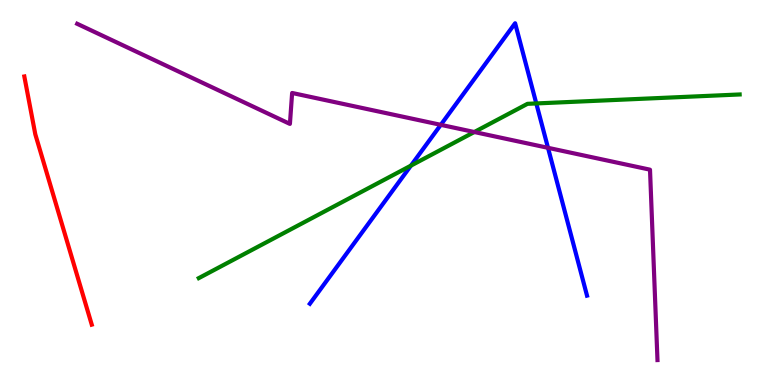[{'lines': ['blue', 'red'], 'intersections': []}, {'lines': ['green', 'red'], 'intersections': []}, {'lines': ['purple', 'red'], 'intersections': []}, {'lines': ['blue', 'green'], 'intersections': [{'x': 5.3, 'y': 5.7}, {'x': 6.92, 'y': 7.31}]}, {'lines': ['blue', 'purple'], 'intersections': [{'x': 5.69, 'y': 6.76}, {'x': 7.07, 'y': 6.16}]}, {'lines': ['green', 'purple'], 'intersections': [{'x': 6.12, 'y': 6.57}]}]